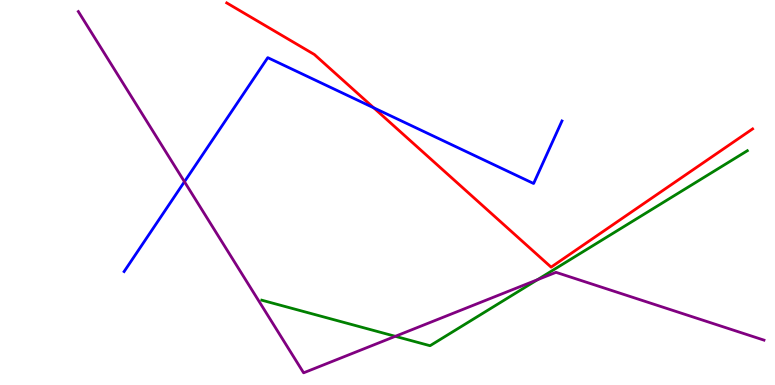[{'lines': ['blue', 'red'], 'intersections': [{'x': 4.82, 'y': 7.2}]}, {'lines': ['green', 'red'], 'intersections': []}, {'lines': ['purple', 'red'], 'intersections': []}, {'lines': ['blue', 'green'], 'intersections': []}, {'lines': ['blue', 'purple'], 'intersections': [{'x': 2.38, 'y': 5.28}]}, {'lines': ['green', 'purple'], 'intersections': [{'x': 5.1, 'y': 1.26}, {'x': 6.93, 'y': 2.73}]}]